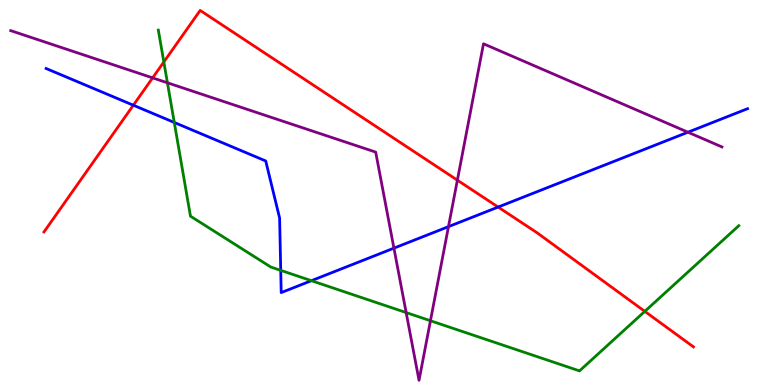[{'lines': ['blue', 'red'], 'intersections': [{'x': 1.72, 'y': 7.27}, {'x': 6.43, 'y': 4.62}]}, {'lines': ['green', 'red'], 'intersections': [{'x': 2.11, 'y': 8.39}, {'x': 8.32, 'y': 1.91}]}, {'lines': ['purple', 'red'], 'intersections': [{'x': 1.97, 'y': 7.98}, {'x': 5.9, 'y': 5.32}]}, {'lines': ['blue', 'green'], 'intersections': [{'x': 2.25, 'y': 6.82}, {'x': 3.62, 'y': 2.98}, {'x': 4.02, 'y': 2.71}]}, {'lines': ['blue', 'purple'], 'intersections': [{'x': 5.08, 'y': 3.55}, {'x': 5.79, 'y': 4.11}, {'x': 8.88, 'y': 6.57}]}, {'lines': ['green', 'purple'], 'intersections': [{'x': 2.16, 'y': 7.85}, {'x': 5.24, 'y': 1.88}, {'x': 5.55, 'y': 1.67}]}]